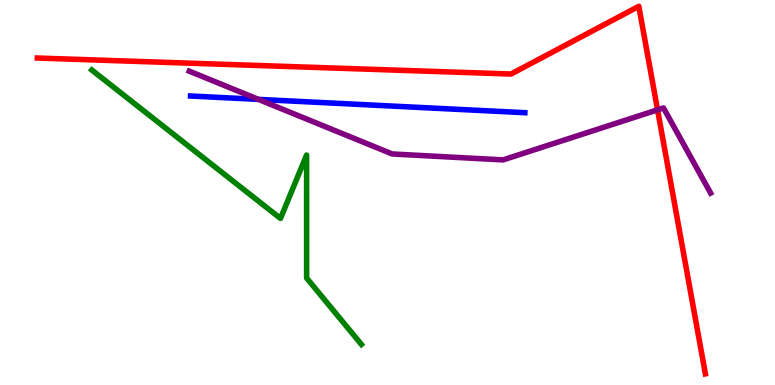[{'lines': ['blue', 'red'], 'intersections': []}, {'lines': ['green', 'red'], 'intersections': []}, {'lines': ['purple', 'red'], 'intersections': [{'x': 8.48, 'y': 7.15}]}, {'lines': ['blue', 'green'], 'intersections': []}, {'lines': ['blue', 'purple'], 'intersections': [{'x': 3.33, 'y': 7.42}]}, {'lines': ['green', 'purple'], 'intersections': []}]